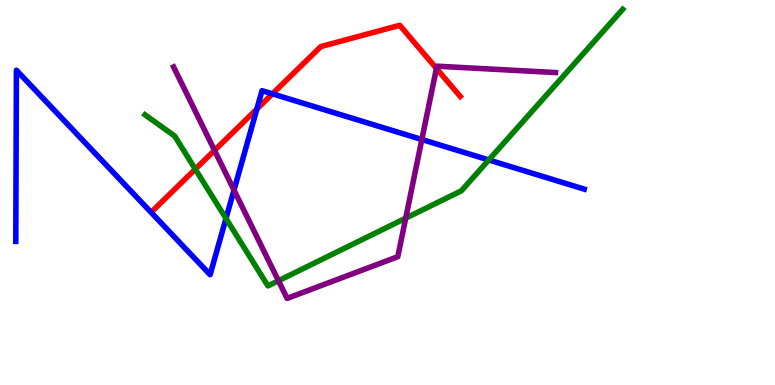[{'lines': ['blue', 'red'], 'intersections': [{'x': 3.31, 'y': 7.17}, {'x': 3.52, 'y': 7.56}]}, {'lines': ['green', 'red'], 'intersections': [{'x': 2.52, 'y': 5.61}]}, {'lines': ['purple', 'red'], 'intersections': [{'x': 2.77, 'y': 6.09}, {'x': 5.63, 'y': 8.22}]}, {'lines': ['blue', 'green'], 'intersections': [{'x': 2.92, 'y': 4.33}, {'x': 6.31, 'y': 5.85}]}, {'lines': ['blue', 'purple'], 'intersections': [{'x': 3.02, 'y': 5.06}, {'x': 5.44, 'y': 6.38}]}, {'lines': ['green', 'purple'], 'intersections': [{'x': 3.59, 'y': 2.71}, {'x': 5.23, 'y': 4.33}]}]